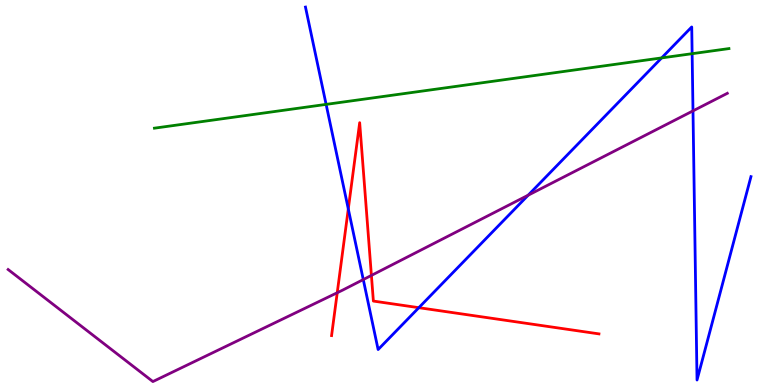[{'lines': ['blue', 'red'], 'intersections': [{'x': 4.49, 'y': 4.57}, {'x': 5.4, 'y': 2.01}]}, {'lines': ['green', 'red'], 'intersections': []}, {'lines': ['purple', 'red'], 'intersections': [{'x': 4.35, 'y': 2.4}, {'x': 4.79, 'y': 2.85}]}, {'lines': ['blue', 'green'], 'intersections': [{'x': 4.21, 'y': 7.29}, {'x': 8.54, 'y': 8.5}, {'x': 8.93, 'y': 8.61}]}, {'lines': ['blue', 'purple'], 'intersections': [{'x': 4.69, 'y': 2.74}, {'x': 6.82, 'y': 4.93}, {'x': 8.94, 'y': 7.12}]}, {'lines': ['green', 'purple'], 'intersections': []}]